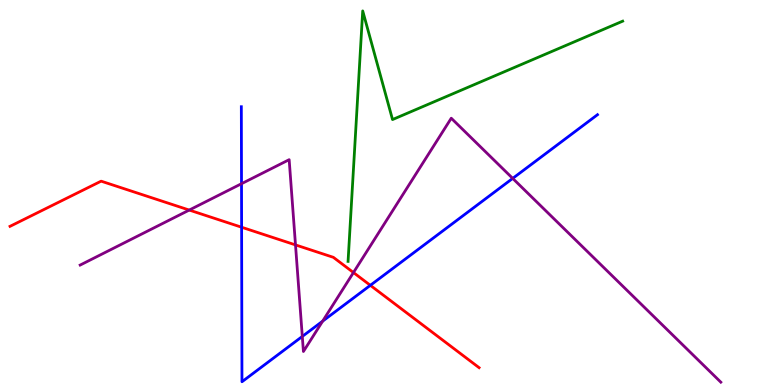[{'lines': ['blue', 'red'], 'intersections': [{'x': 3.12, 'y': 4.1}, {'x': 4.78, 'y': 2.59}]}, {'lines': ['green', 'red'], 'intersections': []}, {'lines': ['purple', 'red'], 'intersections': [{'x': 2.44, 'y': 4.54}, {'x': 3.81, 'y': 3.64}, {'x': 4.56, 'y': 2.92}]}, {'lines': ['blue', 'green'], 'intersections': []}, {'lines': ['blue', 'purple'], 'intersections': [{'x': 3.12, 'y': 5.23}, {'x': 3.9, 'y': 1.26}, {'x': 4.16, 'y': 1.66}, {'x': 6.62, 'y': 5.37}]}, {'lines': ['green', 'purple'], 'intersections': []}]